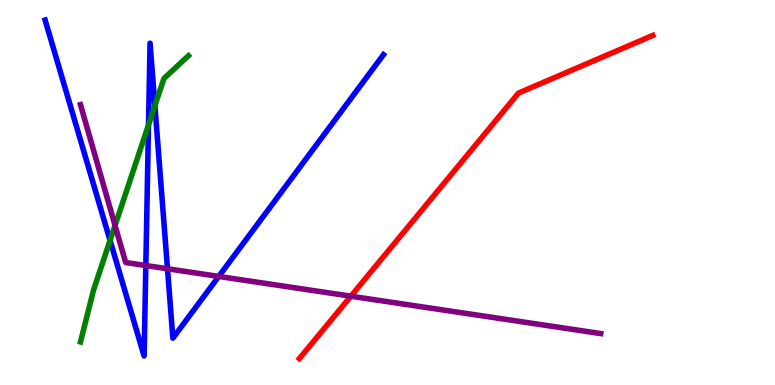[{'lines': ['blue', 'red'], 'intersections': []}, {'lines': ['green', 'red'], 'intersections': []}, {'lines': ['purple', 'red'], 'intersections': [{'x': 4.53, 'y': 2.31}]}, {'lines': ['blue', 'green'], 'intersections': [{'x': 1.42, 'y': 3.76}, {'x': 1.92, 'y': 6.76}, {'x': 2.0, 'y': 7.25}]}, {'lines': ['blue', 'purple'], 'intersections': [{'x': 1.88, 'y': 3.1}, {'x': 2.16, 'y': 3.02}, {'x': 2.82, 'y': 2.82}]}, {'lines': ['green', 'purple'], 'intersections': [{'x': 1.48, 'y': 4.14}]}]